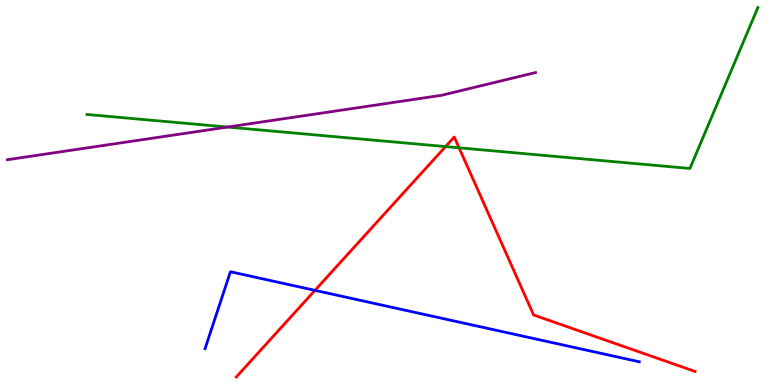[{'lines': ['blue', 'red'], 'intersections': [{'x': 4.06, 'y': 2.46}]}, {'lines': ['green', 'red'], 'intersections': [{'x': 5.75, 'y': 6.19}, {'x': 5.92, 'y': 6.16}]}, {'lines': ['purple', 'red'], 'intersections': []}, {'lines': ['blue', 'green'], 'intersections': []}, {'lines': ['blue', 'purple'], 'intersections': []}, {'lines': ['green', 'purple'], 'intersections': [{'x': 2.94, 'y': 6.7}]}]